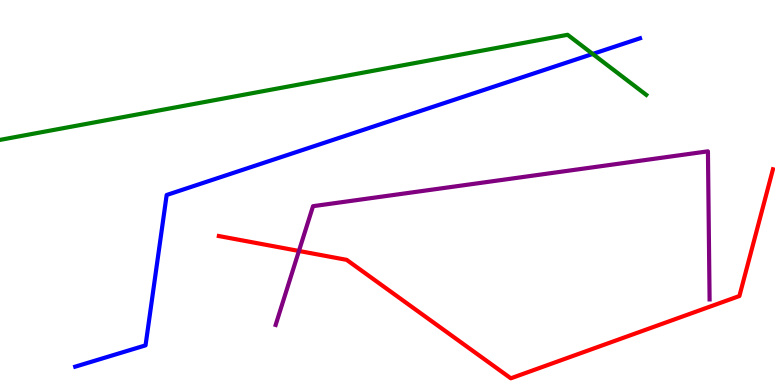[{'lines': ['blue', 'red'], 'intersections': []}, {'lines': ['green', 'red'], 'intersections': []}, {'lines': ['purple', 'red'], 'intersections': [{'x': 3.86, 'y': 3.48}]}, {'lines': ['blue', 'green'], 'intersections': [{'x': 7.65, 'y': 8.6}]}, {'lines': ['blue', 'purple'], 'intersections': []}, {'lines': ['green', 'purple'], 'intersections': []}]